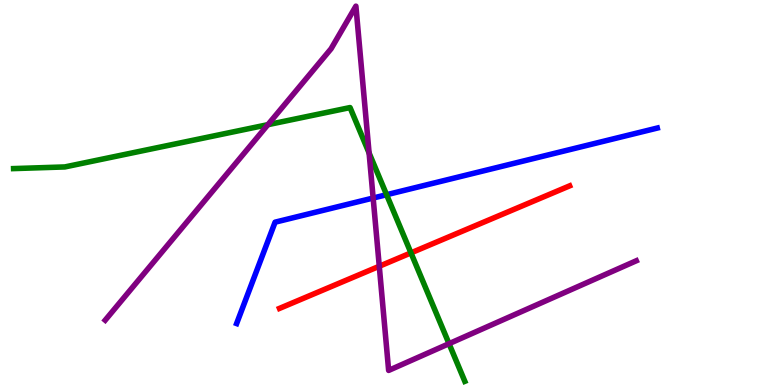[{'lines': ['blue', 'red'], 'intersections': []}, {'lines': ['green', 'red'], 'intersections': [{'x': 5.3, 'y': 3.43}]}, {'lines': ['purple', 'red'], 'intersections': [{'x': 4.89, 'y': 3.08}]}, {'lines': ['blue', 'green'], 'intersections': [{'x': 4.99, 'y': 4.94}]}, {'lines': ['blue', 'purple'], 'intersections': [{'x': 4.81, 'y': 4.86}]}, {'lines': ['green', 'purple'], 'intersections': [{'x': 3.46, 'y': 6.76}, {'x': 4.76, 'y': 6.03}, {'x': 5.79, 'y': 1.07}]}]